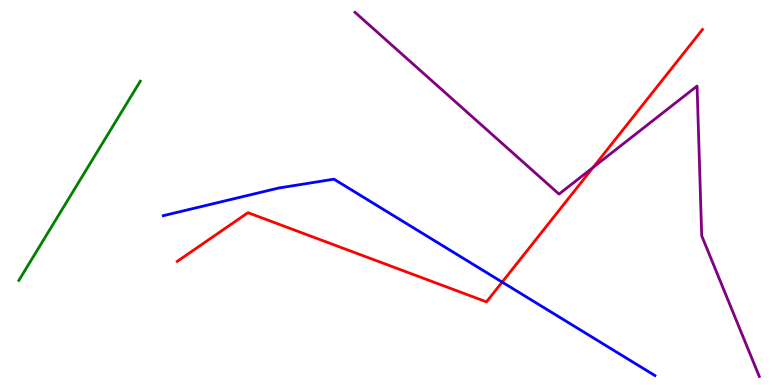[{'lines': ['blue', 'red'], 'intersections': [{'x': 6.48, 'y': 2.67}]}, {'lines': ['green', 'red'], 'intersections': []}, {'lines': ['purple', 'red'], 'intersections': [{'x': 7.65, 'y': 5.65}]}, {'lines': ['blue', 'green'], 'intersections': []}, {'lines': ['blue', 'purple'], 'intersections': []}, {'lines': ['green', 'purple'], 'intersections': []}]